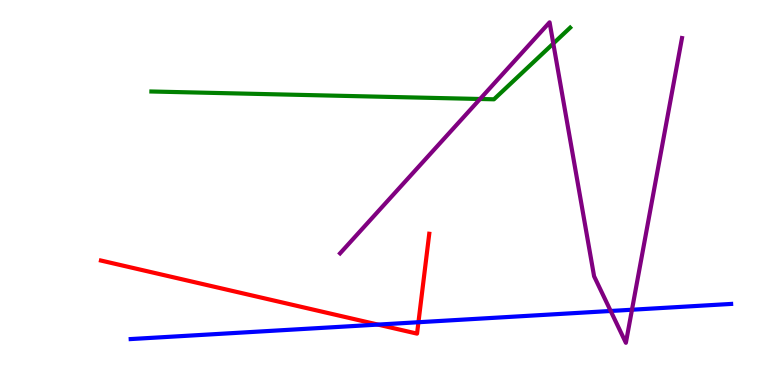[{'lines': ['blue', 'red'], 'intersections': [{'x': 4.88, 'y': 1.57}, {'x': 5.4, 'y': 1.63}]}, {'lines': ['green', 'red'], 'intersections': []}, {'lines': ['purple', 'red'], 'intersections': []}, {'lines': ['blue', 'green'], 'intersections': []}, {'lines': ['blue', 'purple'], 'intersections': [{'x': 7.88, 'y': 1.92}, {'x': 8.15, 'y': 1.95}]}, {'lines': ['green', 'purple'], 'intersections': [{'x': 6.19, 'y': 7.43}, {'x': 7.14, 'y': 8.87}]}]